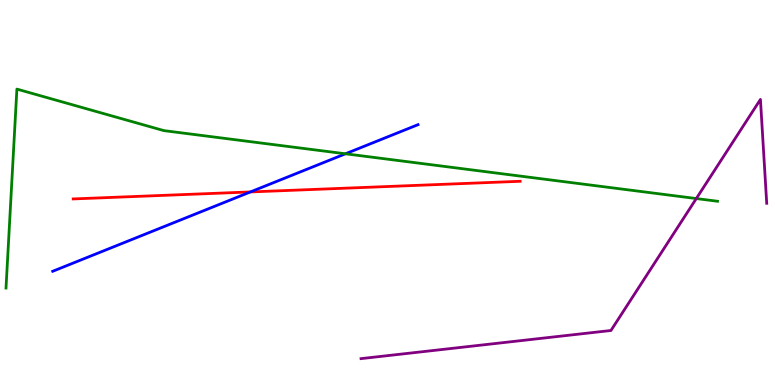[{'lines': ['blue', 'red'], 'intersections': [{'x': 3.23, 'y': 5.01}]}, {'lines': ['green', 'red'], 'intersections': []}, {'lines': ['purple', 'red'], 'intersections': []}, {'lines': ['blue', 'green'], 'intersections': [{'x': 4.46, 'y': 6.01}]}, {'lines': ['blue', 'purple'], 'intersections': []}, {'lines': ['green', 'purple'], 'intersections': [{'x': 8.98, 'y': 4.84}]}]